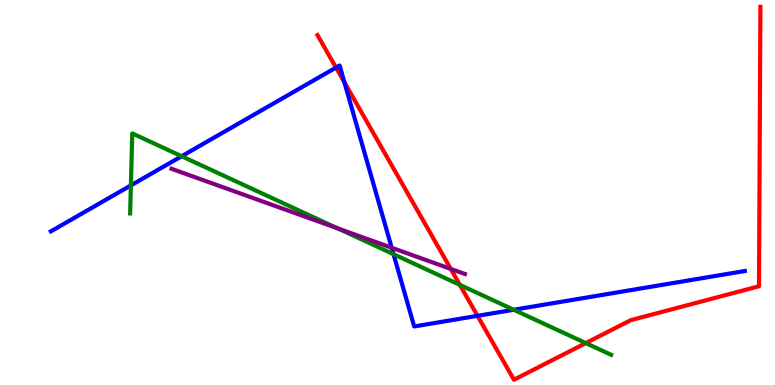[{'lines': ['blue', 'red'], 'intersections': [{'x': 4.34, 'y': 8.24}, {'x': 4.44, 'y': 7.86}, {'x': 6.16, 'y': 1.8}]}, {'lines': ['green', 'red'], 'intersections': [{'x': 5.93, 'y': 2.6}, {'x': 7.56, 'y': 1.09}]}, {'lines': ['purple', 'red'], 'intersections': [{'x': 5.82, 'y': 3.02}]}, {'lines': ['blue', 'green'], 'intersections': [{'x': 1.69, 'y': 5.18}, {'x': 2.34, 'y': 5.94}, {'x': 5.08, 'y': 3.4}, {'x': 6.63, 'y': 1.95}]}, {'lines': ['blue', 'purple'], 'intersections': [{'x': 5.05, 'y': 3.57}]}, {'lines': ['green', 'purple'], 'intersections': [{'x': 4.36, 'y': 4.07}]}]